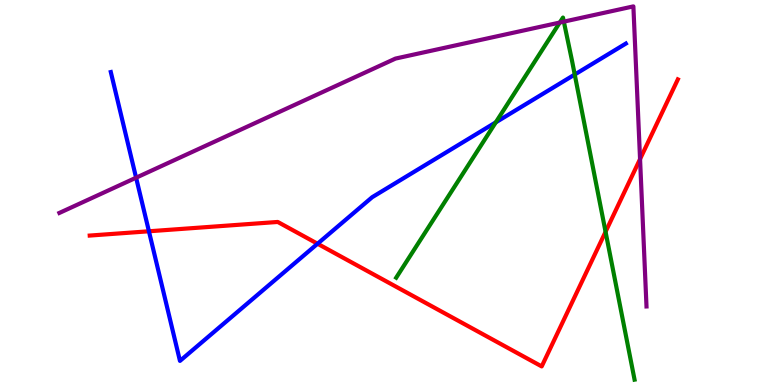[{'lines': ['blue', 'red'], 'intersections': [{'x': 1.92, 'y': 3.99}, {'x': 4.1, 'y': 3.67}]}, {'lines': ['green', 'red'], 'intersections': [{'x': 7.81, 'y': 3.98}]}, {'lines': ['purple', 'red'], 'intersections': [{'x': 8.26, 'y': 5.87}]}, {'lines': ['blue', 'green'], 'intersections': [{'x': 6.4, 'y': 6.82}, {'x': 7.42, 'y': 8.06}]}, {'lines': ['blue', 'purple'], 'intersections': [{'x': 1.76, 'y': 5.38}]}, {'lines': ['green', 'purple'], 'intersections': [{'x': 7.22, 'y': 9.41}, {'x': 7.28, 'y': 9.44}]}]